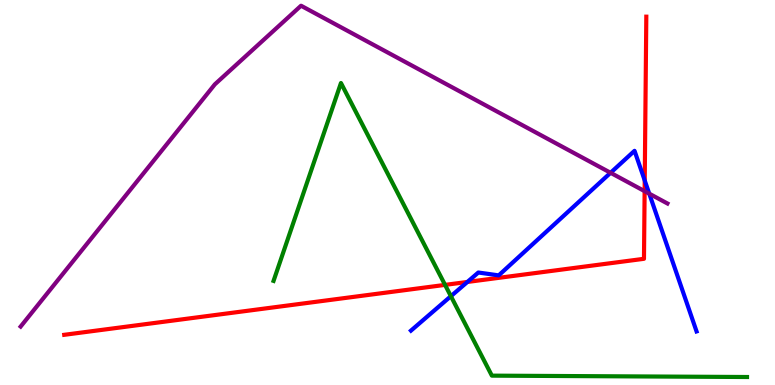[{'lines': ['blue', 'red'], 'intersections': [{'x': 6.03, 'y': 2.68}, {'x': 8.32, 'y': 5.31}]}, {'lines': ['green', 'red'], 'intersections': [{'x': 5.74, 'y': 2.6}]}, {'lines': ['purple', 'red'], 'intersections': [{'x': 8.32, 'y': 5.03}]}, {'lines': ['blue', 'green'], 'intersections': [{'x': 5.82, 'y': 2.31}]}, {'lines': ['blue', 'purple'], 'intersections': [{'x': 7.88, 'y': 5.51}, {'x': 8.38, 'y': 4.97}]}, {'lines': ['green', 'purple'], 'intersections': []}]